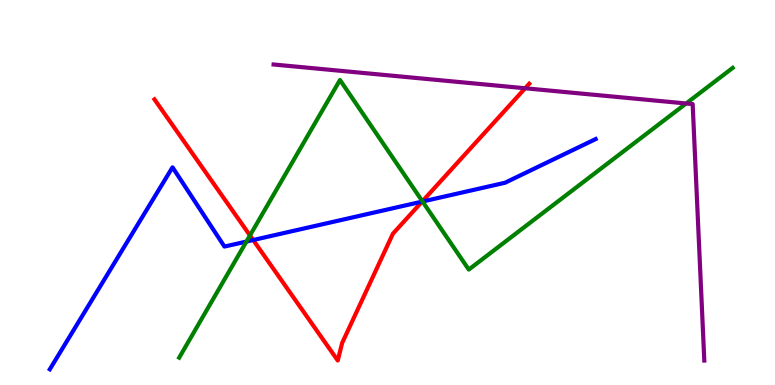[{'lines': ['blue', 'red'], 'intersections': [{'x': 3.27, 'y': 3.77}, {'x': 5.45, 'y': 4.76}]}, {'lines': ['green', 'red'], 'intersections': [{'x': 3.23, 'y': 3.88}, {'x': 5.45, 'y': 4.77}]}, {'lines': ['purple', 'red'], 'intersections': [{'x': 6.78, 'y': 7.71}]}, {'lines': ['blue', 'green'], 'intersections': [{'x': 3.18, 'y': 3.73}, {'x': 5.45, 'y': 4.77}]}, {'lines': ['blue', 'purple'], 'intersections': []}, {'lines': ['green', 'purple'], 'intersections': [{'x': 8.85, 'y': 7.31}]}]